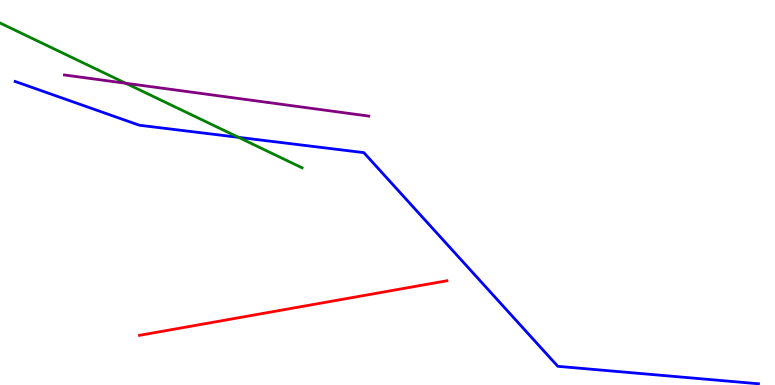[{'lines': ['blue', 'red'], 'intersections': []}, {'lines': ['green', 'red'], 'intersections': []}, {'lines': ['purple', 'red'], 'intersections': []}, {'lines': ['blue', 'green'], 'intersections': [{'x': 3.08, 'y': 6.43}]}, {'lines': ['blue', 'purple'], 'intersections': []}, {'lines': ['green', 'purple'], 'intersections': [{'x': 1.62, 'y': 7.84}]}]